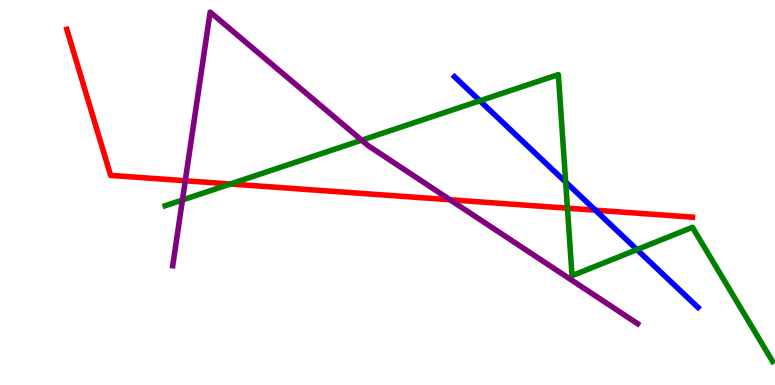[{'lines': ['blue', 'red'], 'intersections': [{'x': 7.68, 'y': 4.54}]}, {'lines': ['green', 'red'], 'intersections': [{'x': 2.97, 'y': 5.22}, {'x': 7.32, 'y': 4.59}]}, {'lines': ['purple', 'red'], 'intersections': [{'x': 2.39, 'y': 5.31}, {'x': 5.81, 'y': 4.81}]}, {'lines': ['blue', 'green'], 'intersections': [{'x': 6.19, 'y': 7.38}, {'x': 7.3, 'y': 5.27}, {'x': 8.22, 'y': 3.52}]}, {'lines': ['blue', 'purple'], 'intersections': []}, {'lines': ['green', 'purple'], 'intersections': [{'x': 2.35, 'y': 4.81}, {'x': 4.67, 'y': 6.36}]}]